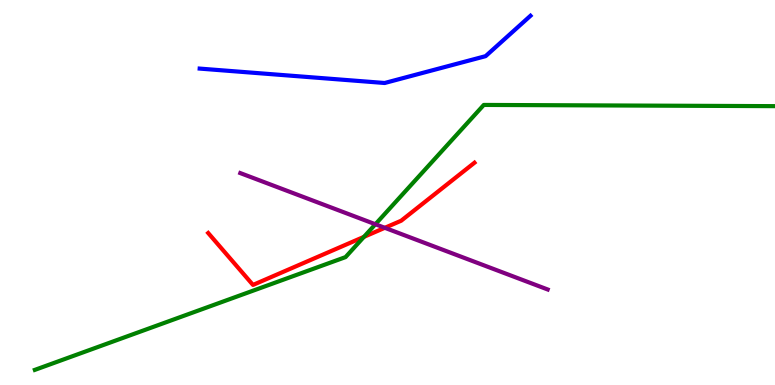[{'lines': ['blue', 'red'], 'intersections': []}, {'lines': ['green', 'red'], 'intersections': [{'x': 4.7, 'y': 3.85}]}, {'lines': ['purple', 'red'], 'intersections': [{'x': 4.97, 'y': 4.08}]}, {'lines': ['blue', 'green'], 'intersections': []}, {'lines': ['blue', 'purple'], 'intersections': []}, {'lines': ['green', 'purple'], 'intersections': [{'x': 4.84, 'y': 4.18}]}]